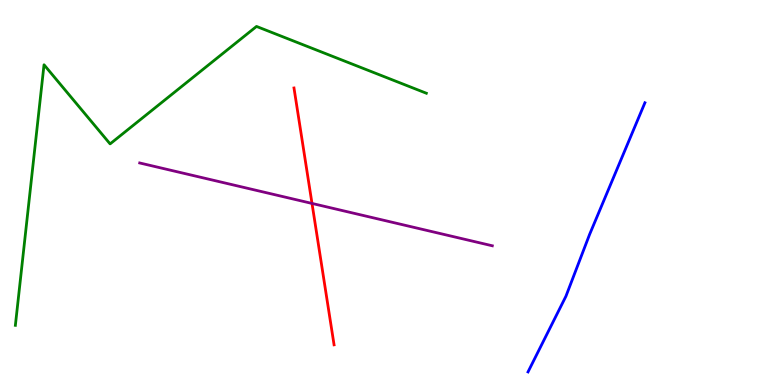[{'lines': ['blue', 'red'], 'intersections': []}, {'lines': ['green', 'red'], 'intersections': []}, {'lines': ['purple', 'red'], 'intersections': [{'x': 4.03, 'y': 4.72}]}, {'lines': ['blue', 'green'], 'intersections': []}, {'lines': ['blue', 'purple'], 'intersections': []}, {'lines': ['green', 'purple'], 'intersections': []}]